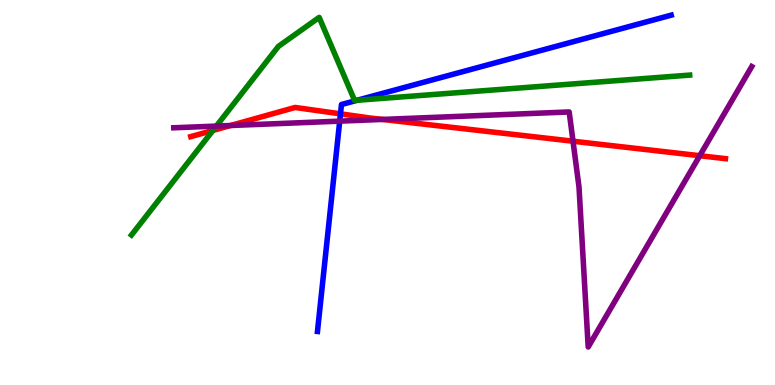[{'lines': ['blue', 'red'], 'intersections': [{'x': 4.39, 'y': 7.04}]}, {'lines': ['green', 'red'], 'intersections': [{'x': 2.75, 'y': 6.61}]}, {'lines': ['purple', 'red'], 'intersections': [{'x': 2.97, 'y': 6.74}, {'x': 4.94, 'y': 6.9}, {'x': 7.39, 'y': 6.33}, {'x': 9.03, 'y': 5.96}]}, {'lines': ['blue', 'green'], 'intersections': [{'x': 4.61, 'y': 7.4}]}, {'lines': ['blue', 'purple'], 'intersections': [{'x': 4.38, 'y': 6.85}]}, {'lines': ['green', 'purple'], 'intersections': [{'x': 2.79, 'y': 6.73}]}]